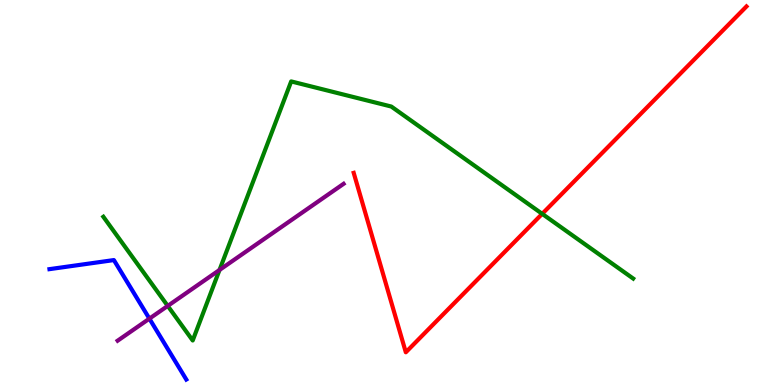[{'lines': ['blue', 'red'], 'intersections': []}, {'lines': ['green', 'red'], 'intersections': [{'x': 7.0, 'y': 4.45}]}, {'lines': ['purple', 'red'], 'intersections': []}, {'lines': ['blue', 'green'], 'intersections': []}, {'lines': ['blue', 'purple'], 'intersections': [{'x': 1.93, 'y': 1.72}]}, {'lines': ['green', 'purple'], 'intersections': [{'x': 2.16, 'y': 2.05}, {'x': 2.83, 'y': 2.99}]}]